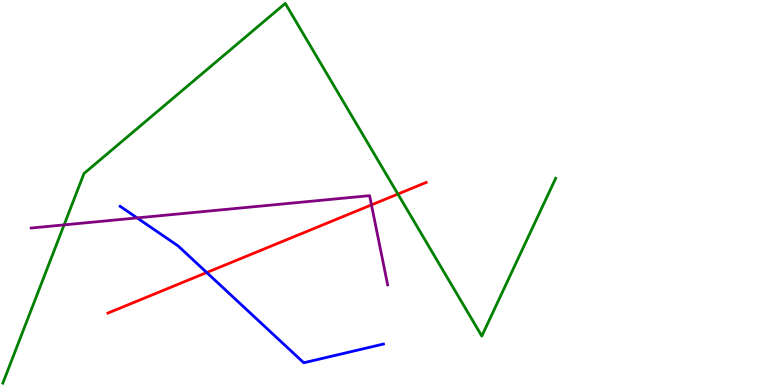[{'lines': ['blue', 'red'], 'intersections': [{'x': 2.67, 'y': 2.92}]}, {'lines': ['green', 'red'], 'intersections': [{'x': 5.13, 'y': 4.96}]}, {'lines': ['purple', 'red'], 'intersections': [{'x': 4.79, 'y': 4.68}]}, {'lines': ['blue', 'green'], 'intersections': []}, {'lines': ['blue', 'purple'], 'intersections': [{'x': 1.77, 'y': 4.34}]}, {'lines': ['green', 'purple'], 'intersections': [{'x': 0.827, 'y': 4.16}]}]